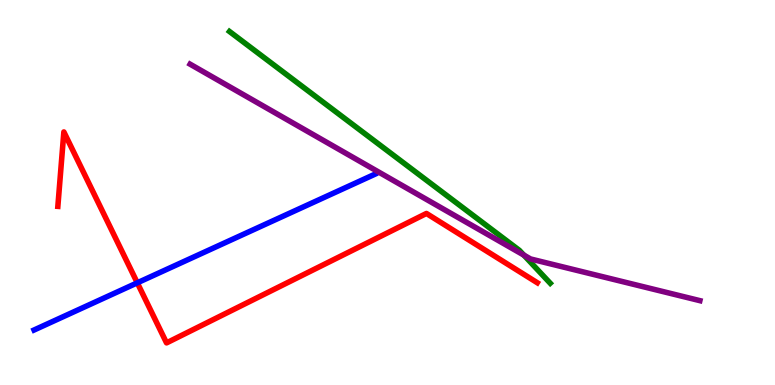[{'lines': ['blue', 'red'], 'intersections': [{'x': 1.77, 'y': 2.65}]}, {'lines': ['green', 'red'], 'intersections': []}, {'lines': ['purple', 'red'], 'intersections': []}, {'lines': ['blue', 'green'], 'intersections': []}, {'lines': ['blue', 'purple'], 'intersections': []}, {'lines': ['green', 'purple'], 'intersections': [{'x': 6.76, 'y': 3.37}]}]